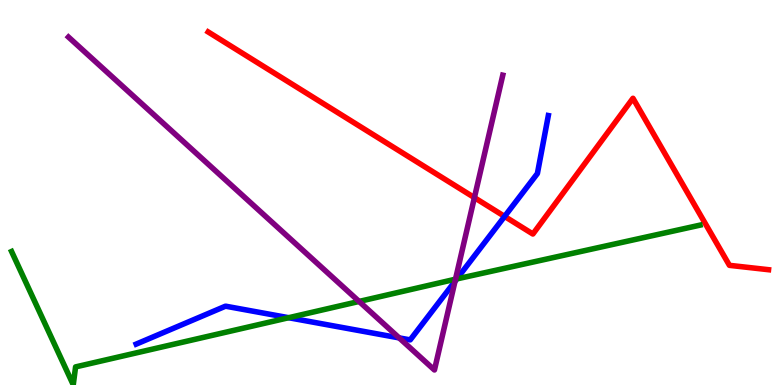[{'lines': ['blue', 'red'], 'intersections': [{'x': 6.51, 'y': 4.38}]}, {'lines': ['green', 'red'], 'intersections': []}, {'lines': ['purple', 'red'], 'intersections': [{'x': 6.12, 'y': 4.87}]}, {'lines': ['blue', 'green'], 'intersections': [{'x': 3.72, 'y': 1.75}, {'x': 5.89, 'y': 2.76}]}, {'lines': ['blue', 'purple'], 'intersections': [{'x': 5.15, 'y': 1.22}, {'x': 5.87, 'y': 2.69}]}, {'lines': ['green', 'purple'], 'intersections': [{'x': 4.63, 'y': 2.17}, {'x': 5.88, 'y': 2.75}]}]